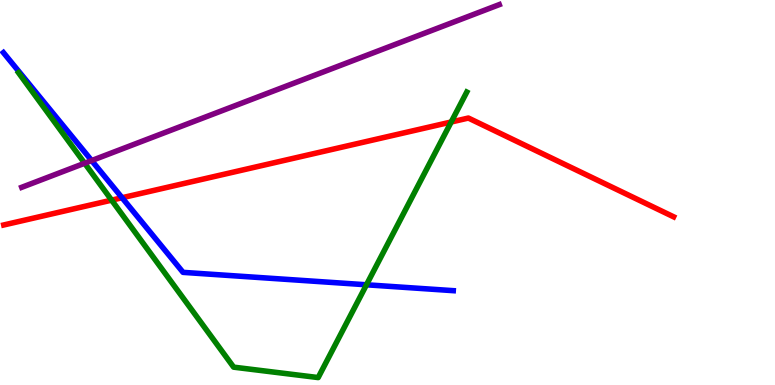[{'lines': ['blue', 'red'], 'intersections': [{'x': 1.57, 'y': 4.86}]}, {'lines': ['green', 'red'], 'intersections': [{'x': 1.44, 'y': 4.8}, {'x': 5.82, 'y': 6.83}]}, {'lines': ['purple', 'red'], 'intersections': []}, {'lines': ['blue', 'green'], 'intersections': [{'x': 4.73, 'y': 2.6}]}, {'lines': ['blue', 'purple'], 'intersections': [{'x': 1.18, 'y': 5.83}]}, {'lines': ['green', 'purple'], 'intersections': [{'x': 1.09, 'y': 5.76}]}]